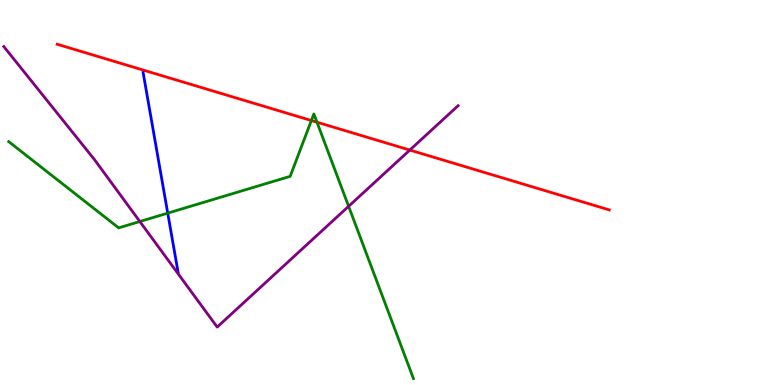[{'lines': ['blue', 'red'], 'intersections': []}, {'lines': ['green', 'red'], 'intersections': [{'x': 4.02, 'y': 6.87}, {'x': 4.09, 'y': 6.83}]}, {'lines': ['purple', 'red'], 'intersections': [{'x': 5.29, 'y': 6.1}]}, {'lines': ['blue', 'green'], 'intersections': [{'x': 2.16, 'y': 4.46}]}, {'lines': ['blue', 'purple'], 'intersections': []}, {'lines': ['green', 'purple'], 'intersections': [{'x': 1.8, 'y': 4.25}, {'x': 4.5, 'y': 4.64}]}]